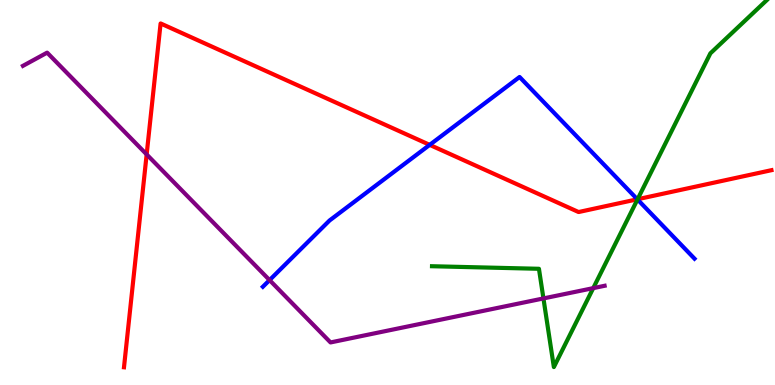[{'lines': ['blue', 'red'], 'intersections': [{'x': 5.54, 'y': 6.24}, {'x': 8.22, 'y': 4.82}]}, {'lines': ['green', 'red'], 'intersections': [{'x': 8.23, 'y': 4.83}]}, {'lines': ['purple', 'red'], 'intersections': [{'x': 1.89, 'y': 5.99}]}, {'lines': ['blue', 'green'], 'intersections': [{'x': 8.23, 'y': 4.82}]}, {'lines': ['blue', 'purple'], 'intersections': [{'x': 3.48, 'y': 2.72}]}, {'lines': ['green', 'purple'], 'intersections': [{'x': 7.01, 'y': 2.25}, {'x': 7.65, 'y': 2.52}]}]